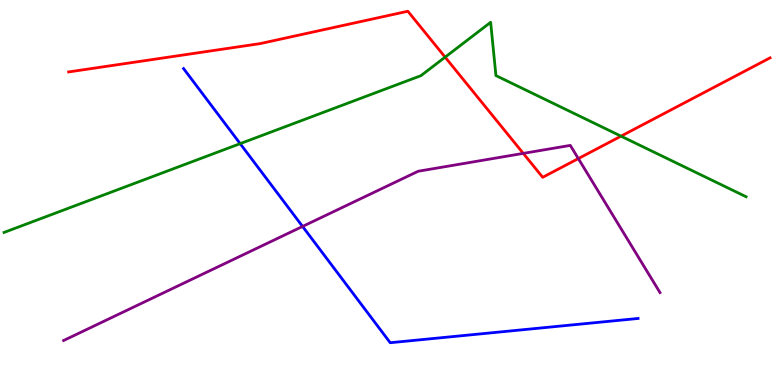[{'lines': ['blue', 'red'], 'intersections': []}, {'lines': ['green', 'red'], 'intersections': [{'x': 5.74, 'y': 8.52}, {'x': 8.01, 'y': 6.46}]}, {'lines': ['purple', 'red'], 'intersections': [{'x': 6.75, 'y': 6.02}, {'x': 7.46, 'y': 5.88}]}, {'lines': ['blue', 'green'], 'intersections': [{'x': 3.1, 'y': 6.27}]}, {'lines': ['blue', 'purple'], 'intersections': [{'x': 3.9, 'y': 4.12}]}, {'lines': ['green', 'purple'], 'intersections': []}]